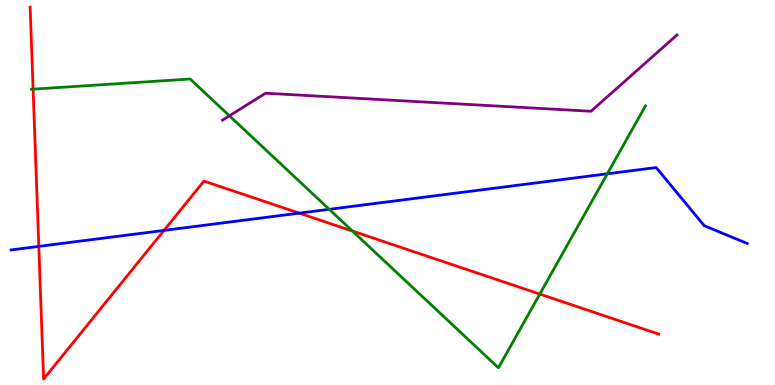[{'lines': ['blue', 'red'], 'intersections': [{'x': 0.501, 'y': 3.6}, {'x': 2.12, 'y': 4.02}, {'x': 3.86, 'y': 4.46}]}, {'lines': ['green', 'red'], 'intersections': [{'x': 0.427, 'y': 7.68}, {'x': 4.55, 'y': 4.0}, {'x': 6.97, 'y': 2.36}]}, {'lines': ['purple', 'red'], 'intersections': []}, {'lines': ['blue', 'green'], 'intersections': [{'x': 4.25, 'y': 4.56}, {'x': 7.84, 'y': 5.49}]}, {'lines': ['blue', 'purple'], 'intersections': []}, {'lines': ['green', 'purple'], 'intersections': [{'x': 2.96, 'y': 6.99}]}]